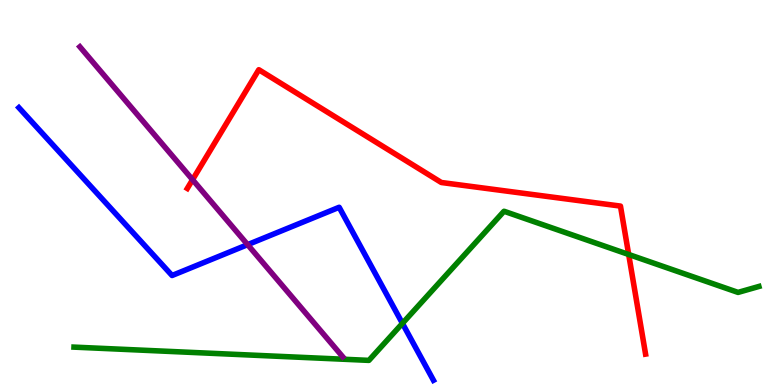[{'lines': ['blue', 'red'], 'intersections': []}, {'lines': ['green', 'red'], 'intersections': [{'x': 8.11, 'y': 3.39}]}, {'lines': ['purple', 'red'], 'intersections': [{'x': 2.48, 'y': 5.33}]}, {'lines': ['blue', 'green'], 'intersections': [{'x': 5.19, 'y': 1.6}]}, {'lines': ['blue', 'purple'], 'intersections': [{'x': 3.2, 'y': 3.65}]}, {'lines': ['green', 'purple'], 'intersections': []}]